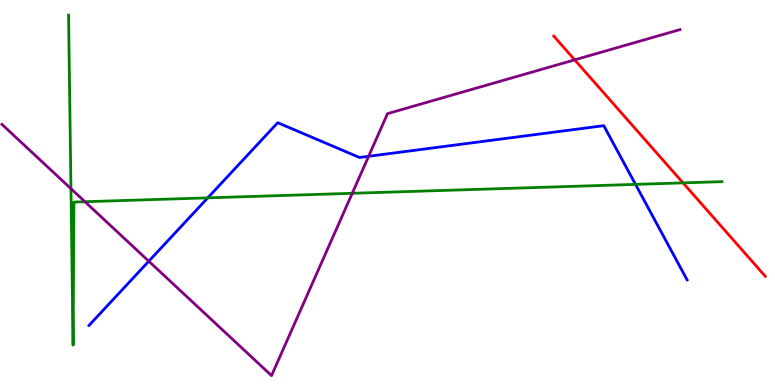[{'lines': ['blue', 'red'], 'intersections': []}, {'lines': ['green', 'red'], 'intersections': [{'x': 8.81, 'y': 5.25}]}, {'lines': ['purple', 'red'], 'intersections': [{'x': 7.42, 'y': 8.45}]}, {'lines': ['blue', 'green'], 'intersections': [{'x': 2.68, 'y': 4.86}, {'x': 8.2, 'y': 5.21}]}, {'lines': ['blue', 'purple'], 'intersections': [{'x': 1.92, 'y': 3.22}, {'x': 4.76, 'y': 5.94}]}, {'lines': ['green', 'purple'], 'intersections': [{'x': 0.916, 'y': 5.1}, {'x': 1.1, 'y': 4.76}, {'x': 4.55, 'y': 4.98}]}]